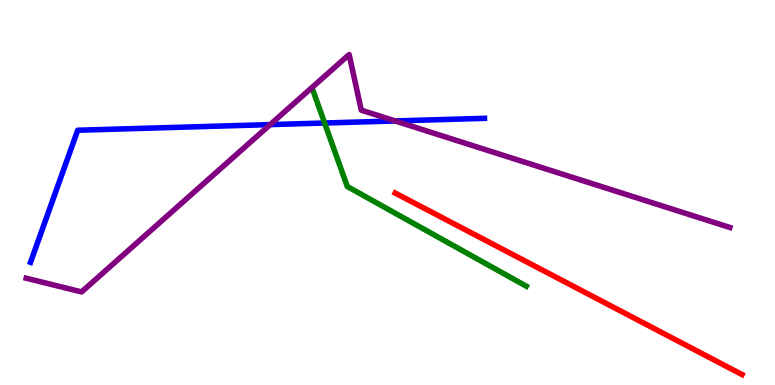[{'lines': ['blue', 'red'], 'intersections': []}, {'lines': ['green', 'red'], 'intersections': []}, {'lines': ['purple', 'red'], 'intersections': []}, {'lines': ['blue', 'green'], 'intersections': [{'x': 4.19, 'y': 6.8}]}, {'lines': ['blue', 'purple'], 'intersections': [{'x': 3.49, 'y': 6.76}, {'x': 5.1, 'y': 6.86}]}, {'lines': ['green', 'purple'], 'intersections': []}]